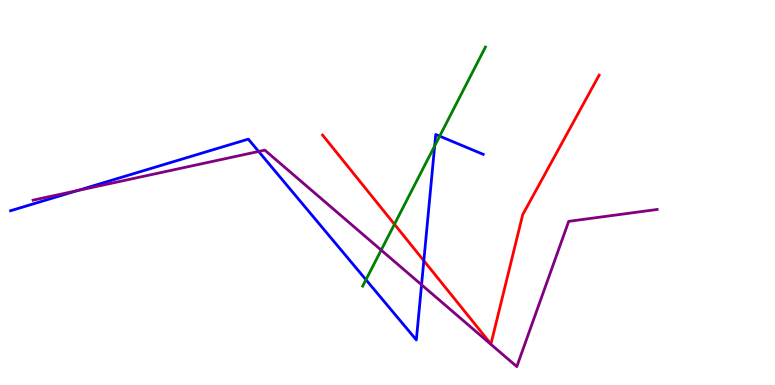[{'lines': ['blue', 'red'], 'intersections': [{'x': 5.47, 'y': 3.23}]}, {'lines': ['green', 'red'], 'intersections': [{'x': 5.09, 'y': 4.18}]}, {'lines': ['purple', 'red'], 'intersections': []}, {'lines': ['blue', 'green'], 'intersections': [{'x': 4.72, 'y': 2.73}, {'x': 5.61, 'y': 6.21}, {'x': 5.67, 'y': 6.46}]}, {'lines': ['blue', 'purple'], 'intersections': [{'x': 1.0, 'y': 5.05}, {'x': 3.34, 'y': 6.07}, {'x': 5.44, 'y': 2.6}]}, {'lines': ['green', 'purple'], 'intersections': [{'x': 4.92, 'y': 3.5}]}]